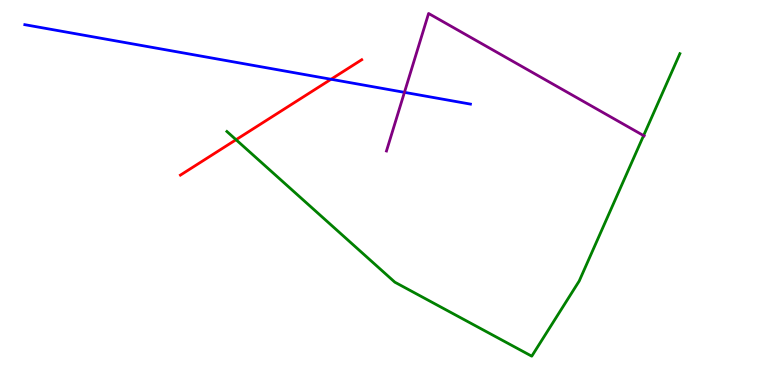[{'lines': ['blue', 'red'], 'intersections': [{'x': 4.27, 'y': 7.94}]}, {'lines': ['green', 'red'], 'intersections': [{'x': 3.05, 'y': 6.37}]}, {'lines': ['purple', 'red'], 'intersections': []}, {'lines': ['blue', 'green'], 'intersections': []}, {'lines': ['blue', 'purple'], 'intersections': [{'x': 5.22, 'y': 7.6}]}, {'lines': ['green', 'purple'], 'intersections': [{'x': 8.3, 'y': 6.48}]}]